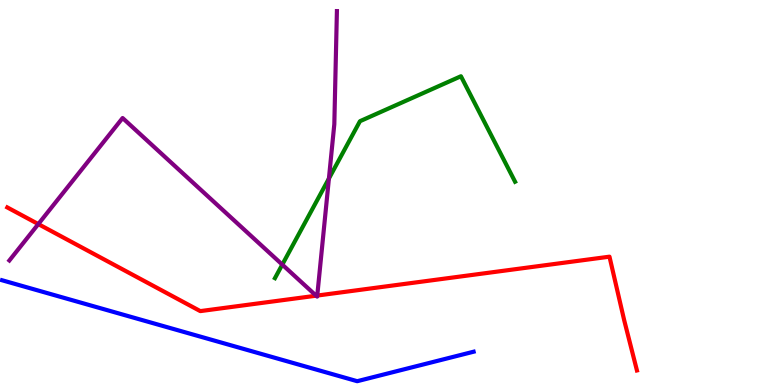[{'lines': ['blue', 'red'], 'intersections': []}, {'lines': ['green', 'red'], 'intersections': []}, {'lines': ['purple', 'red'], 'intersections': [{'x': 0.494, 'y': 4.18}, {'x': 4.08, 'y': 2.32}, {'x': 4.09, 'y': 2.32}]}, {'lines': ['blue', 'green'], 'intersections': []}, {'lines': ['blue', 'purple'], 'intersections': []}, {'lines': ['green', 'purple'], 'intersections': [{'x': 3.64, 'y': 3.13}, {'x': 4.24, 'y': 5.36}]}]